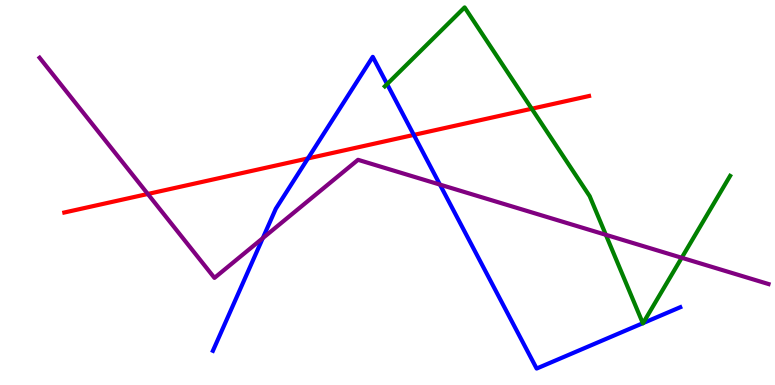[{'lines': ['blue', 'red'], 'intersections': [{'x': 3.97, 'y': 5.89}, {'x': 5.34, 'y': 6.5}]}, {'lines': ['green', 'red'], 'intersections': [{'x': 6.86, 'y': 7.18}]}, {'lines': ['purple', 'red'], 'intersections': [{'x': 1.91, 'y': 4.96}]}, {'lines': ['blue', 'green'], 'intersections': [{'x': 4.99, 'y': 7.82}, {'x': 8.29, 'y': 1.61}, {'x': 8.3, 'y': 1.61}]}, {'lines': ['blue', 'purple'], 'intersections': [{'x': 3.39, 'y': 3.81}, {'x': 5.68, 'y': 5.21}]}, {'lines': ['green', 'purple'], 'intersections': [{'x': 7.82, 'y': 3.9}, {'x': 8.8, 'y': 3.3}]}]